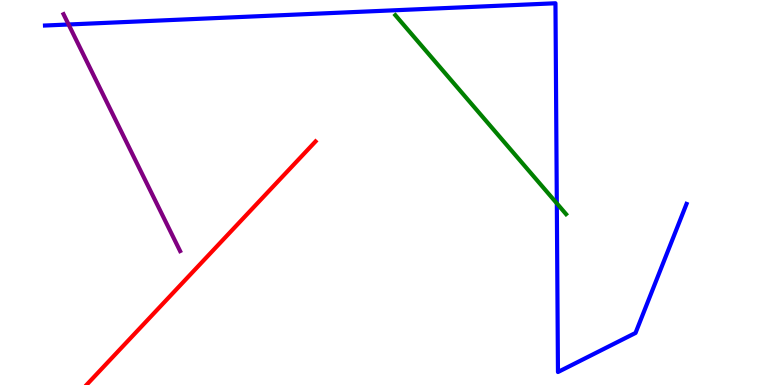[{'lines': ['blue', 'red'], 'intersections': []}, {'lines': ['green', 'red'], 'intersections': []}, {'lines': ['purple', 'red'], 'intersections': []}, {'lines': ['blue', 'green'], 'intersections': [{'x': 7.18, 'y': 4.72}]}, {'lines': ['blue', 'purple'], 'intersections': [{'x': 0.885, 'y': 9.36}]}, {'lines': ['green', 'purple'], 'intersections': []}]